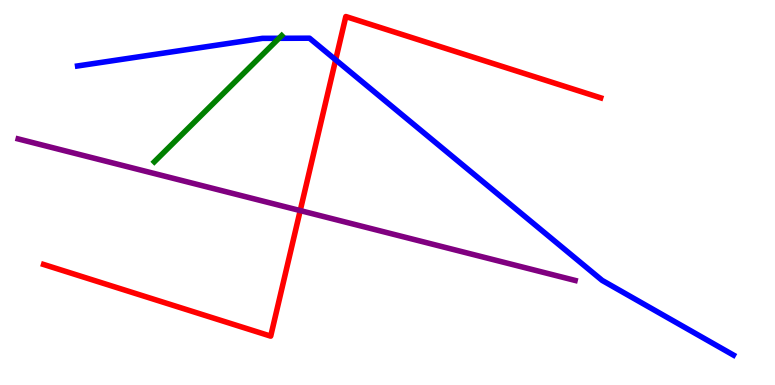[{'lines': ['blue', 'red'], 'intersections': [{'x': 4.33, 'y': 8.45}]}, {'lines': ['green', 'red'], 'intersections': []}, {'lines': ['purple', 'red'], 'intersections': [{'x': 3.87, 'y': 4.53}]}, {'lines': ['blue', 'green'], 'intersections': [{'x': 3.6, 'y': 9.01}]}, {'lines': ['blue', 'purple'], 'intersections': []}, {'lines': ['green', 'purple'], 'intersections': []}]